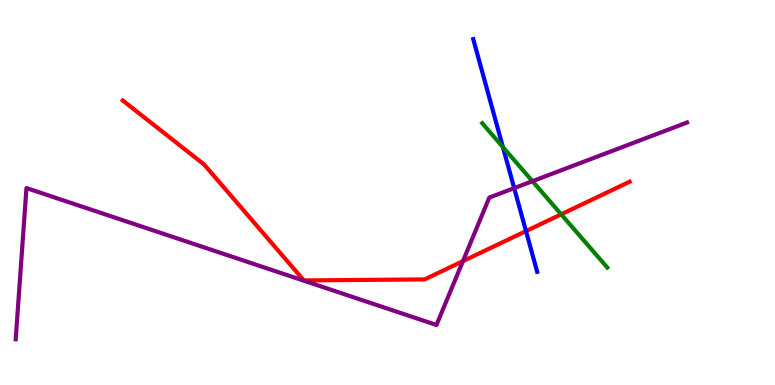[{'lines': ['blue', 'red'], 'intersections': [{'x': 6.79, 'y': 4.0}]}, {'lines': ['green', 'red'], 'intersections': [{'x': 7.24, 'y': 4.43}]}, {'lines': ['purple', 'red'], 'intersections': [{'x': 5.97, 'y': 3.22}]}, {'lines': ['blue', 'green'], 'intersections': [{'x': 6.49, 'y': 6.18}]}, {'lines': ['blue', 'purple'], 'intersections': [{'x': 6.63, 'y': 5.11}]}, {'lines': ['green', 'purple'], 'intersections': [{'x': 6.87, 'y': 5.29}]}]